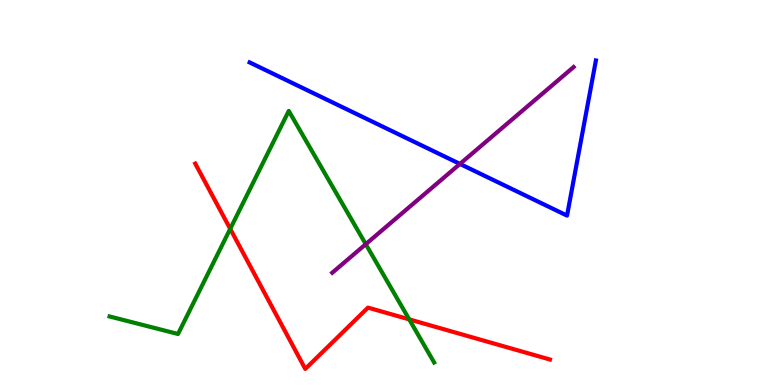[{'lines': ['blue', 'red'], 'intersections': []}, {'lines': ['green', 'red'], 'intersections': [{'x': 2.97, 'y': 4.06}, {'x': 5.28, 'y': 1.7}]}, {'lines': ['purple', 'red'], 'intersections': []}, {'lines': ['blue', 'green'], 'intersections': []}, {'lines': ['blue', 'purple'], 'intersections': [{'x': 5.93, 'y': 5.74}]}, {'lines': ['green', 'purple'], 'intersections': [{'x': 4.72, 'y': 3.66}]}]